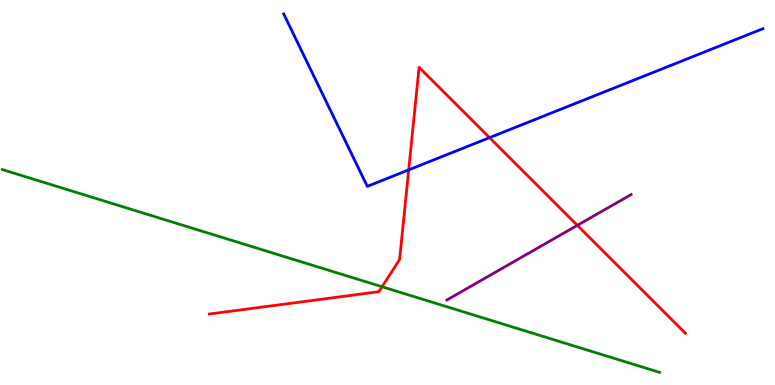[{'lines': ['blue', 'red'], 'intersections': [{'x': 5.27, 'y': 5.59}, {'x': 6.32, 'y': 6.42}]}, {'lines': ['green', 'red'], 'intersections': [{'x': 4.93, 'y': 2.55}]}, {'lines': ['purple', 'red'], 'intersections': [{'x': 7.45, 'y': 4.15}]}, {'lines': ['blue', 'green'], 'intersections': []}, {'lines': ['blue', 'purple'], 'intersections': []}, {'lines': ['green', 'purple'], 'intersections': []}]